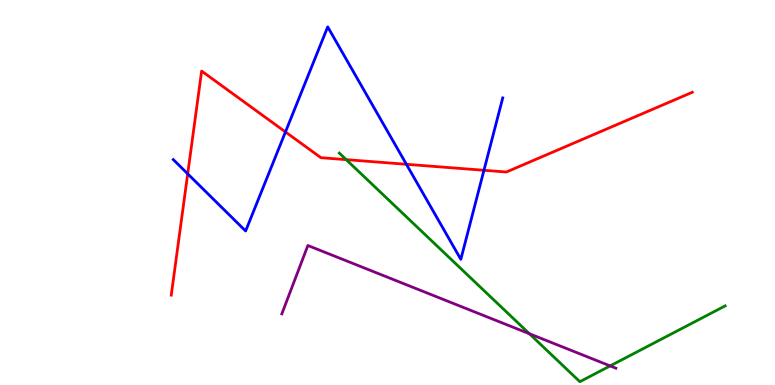[{'lines': ['blue', 'red'], 'intersections': [{'x': 2.42, 'y': 5.49}, {'x': 3.68, 'y': 6.57}, {'x': 5.24, 'y': 5.73}, {'x': 6.24, 'y': 5.58}]}, {'lines': ['green', 'red'], 'intersections': [{'x': 4.47, 'y': 5.85}]}, {'lines': ['purple', 'red'], 'intersections': []}, {'lines': ['blue', 'green'], 'intersections': []}, {'lines': ['blue', 'purple'], 'intersections': []}, {'lines': ['green', 'purple'], 'intersections': [{'x': 6.83, 'y': 1.33}, {'x': 7.87, 'y': 0.496}]}]